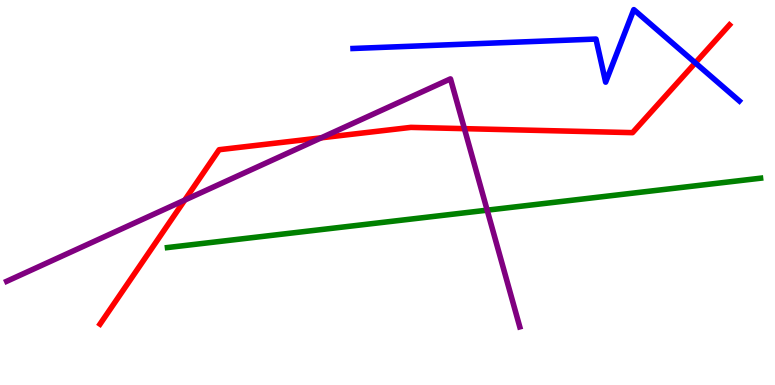[{'lines': ['blue', 'red'], 'intersections': [{'x': 8.97, 'y': 8.37}]}, {'lines': ['green', 'red'], 'intersections': []}, {'lines': ['purple', 'red'], 'intersections': [{'x': 2.38, 'y': 4.8}, {'x': 4.15, 'y': 6.42}, {'x': 5.99, 'y': 6.66}]}, {'lines': ['blue', 'green'], 'intersections': []}, {'lines': ['blue', 'purple'], 'intersections': []}, {'lines': ['green', 'purple'], 'intersections': [{'x': 6.29, 'y': 4.54}]}]